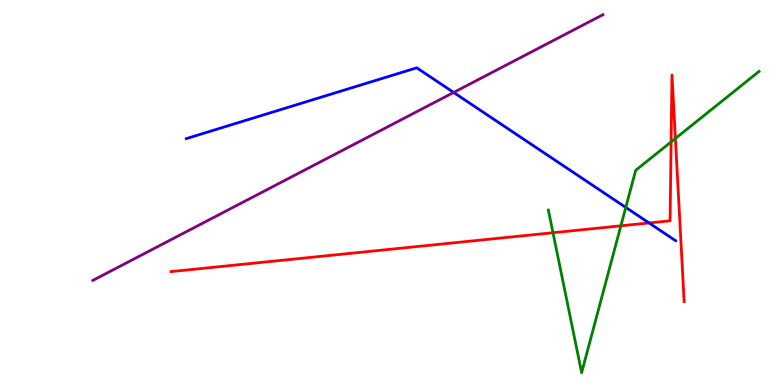[{'lines': ['blue', 'red'], 'intersections': [{'x': 8.37, 'y': 4.21}]}, {'lines': ['green', 'red'], 'intersections': [{'x': 7.14, 'y': 3.96}, {'x': 8.01, 'y': 4.13}, {'x': 8.66, 'y': 6.31}, {'x': 8.71, 'y': 6.4}]}, {'lines': ['purple', 'red'], 'intersections': []}, {'lines': ['blue', 'green'], 'intersections': [{'x': 8.07, 'y': 4.61}]}, {'lines': ['blue', 'purple'], 'intersections': [{'x': 5.85, 'y': 7.6}]}, {'lines': ['green', 'purple'], 'intersections': []}]